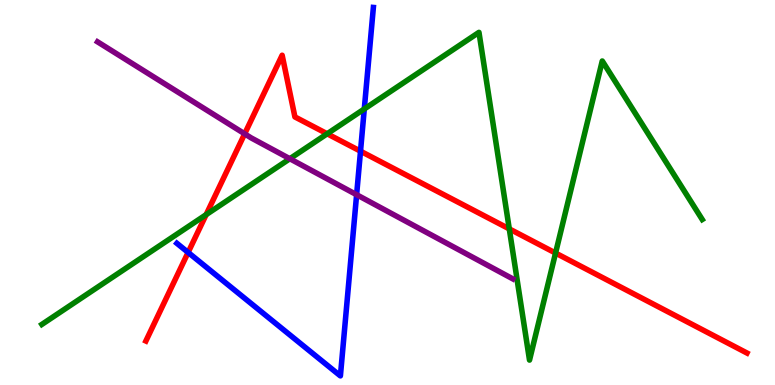[{'lines': ['blue', 'red'], 'intersections': [{'x': 2.43, 'y': 3.44}, {'x': 4.65, 'y': 6.07}]}, {'lines': ['green', 'red'], 'intersections': [{'x': 2.66, 'y': 4.42}, {'x': 4.22, 'y': 6.53}, {'x': 6.57, 'y': 4.05}, {'x': 7.17, 'y': 3.43}]}, {'lines': ['purple', 'red'], 'intersections': [{'x': 3.16, 'y': 6.52}]}, {'lines': ['blue', 'green'], 'intersections': [{'x': 4.7, 'y': 7.17}]}, {'lines': ['blue', 'purple'], 'intersections': [{'x': 4.6, 'y': 4.94}]}, {'lines': ['green', 'purple'], 'intersections': [{'x': 3.74, 'y': 5.88}]}]